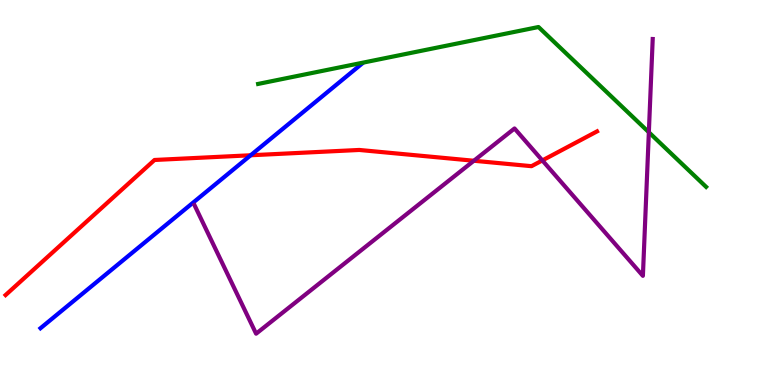[{'lines': ['blue', 'red'], 'intersections': [{'x': 3.23, 'y': 5.97}]}, {'lines': ['green', 'red'], 'intersections': []}, {'lines': ['purple', 'red'], 'intersections': [{'x': 6.11, 'y': 5.82}, {'x': 7.0, 'y': 5.83}]}, {'lines': ['blue', 'green'], 'intersections': []}, {'lines': ['blue', 'purple'], 'intersections': []}, {'lines': ['green', 'purple'], 'intersections': [{'x': 8.37, 'y': 6.56}]}]